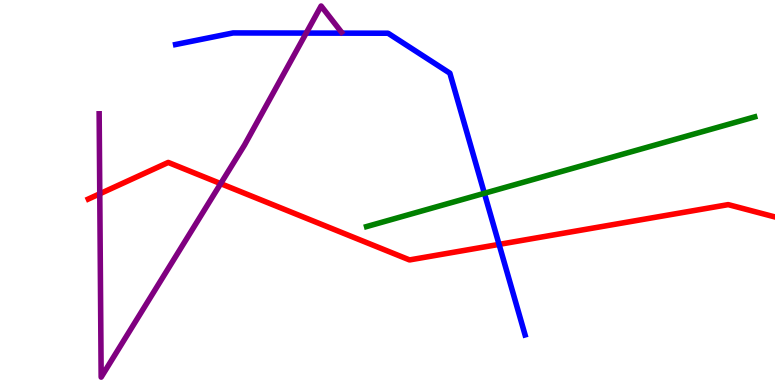[{'lines': ['blue', 'red'], 'intersections': [{'x': 6.44, 'y': 3.65}]}, {'lines': ['green', 'red'], 'intersections': []}, {'lines': ['purple', 'red'], 'intersections': [{'x': 1.29, 'y': 4.97}, {'x': 2.85, 'y': 5.23}]}, {'lines': ['blue', 'green'], 'intersections': [{'x': 6.25, 'y': 4.98}]}, {'lines': ['blue', 'purple'], 'intersections': [{'x': 3.95, 'y': 9.14}]}, {'lines': ['green', 'purple'], 'intersections': []}]